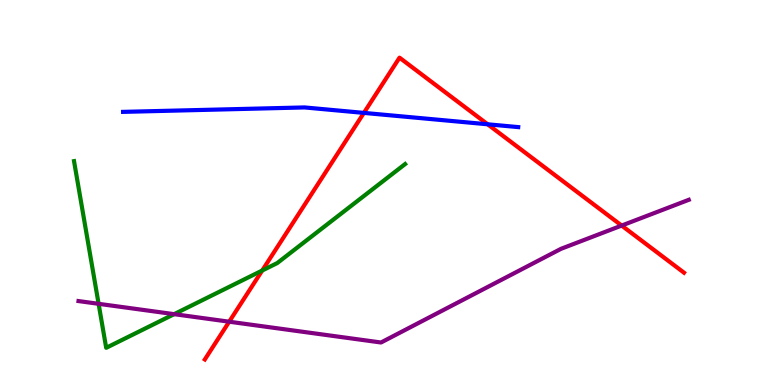[{'lines': ['blue', 'red'], 'intersections': [{'x': 4.7, 'y': 7.07}, {'x': 6.29, 'y': 6.77}]}, {'lines': ['green', 'red'], 'intersections': [{'x': 3.38, 'y': 2.97}]}, {'lines': ['purple', 'red'], 'intersections': [{'x': 2.96, 'y': 1.64}, {'x': 8.02, 'y': 4.14}]}, {'lines': ['blue', 'green'], 'intersections': []}, {'lines': ['blue', 'purple'], 'intersections': []}, {'lines': ['green', 'purple'], 'intersections': [{'x': 1.27, 'y': 2.11}, {'x': 2.25, 'y': 1.84}]}]